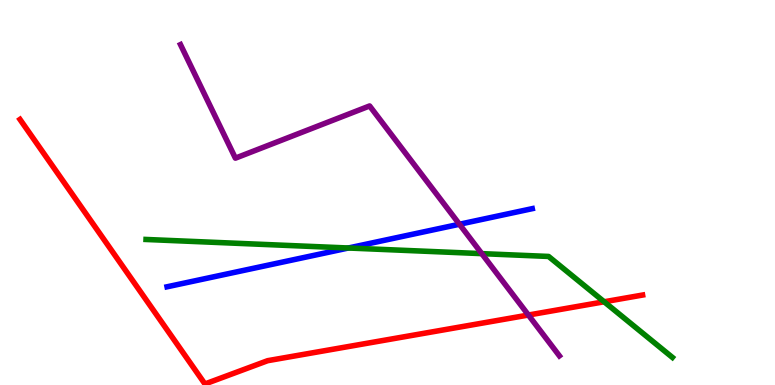[{'lines': ['blue', 'red'], 'intersections': []}, {'lines': ['green', 'red'], 'intersections': [{'x': 7.8, 'y': 2.16}]}, {'lines': ['purple', 'red'], 'intersections': [{'x': 6.82, 'y': 1.82}]}, {'lines': ['blue', 'green'], 'intersections': [{'x': 4.5, 'y': 3.56}]}, {'lines': ['blue', 'purple'], 'intersections': [{'x': 5.93, 'y': 4.18}]}, {'lines': ['green', 'purple'], 'intersections': [{'x': 6.22, 'y': 3.41}]}]